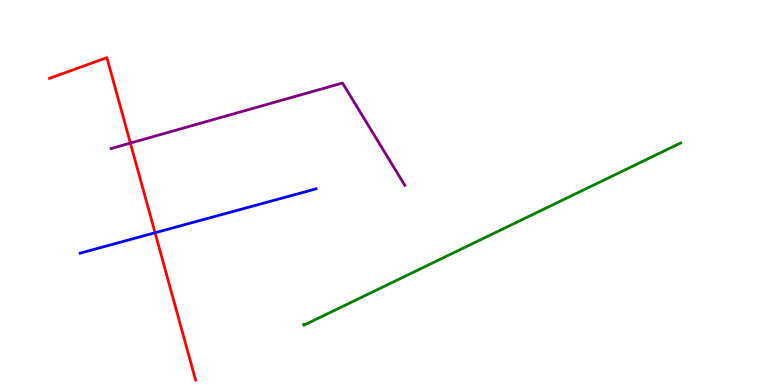[{'lines': ['blue', 'red'], 'intersections': [{'x': 2.0, 'y': 3.95}]}, {'lines': ['green', 'red'], 'intersections': []}, {'lines': ['purple', 'red'], 'intersections': [{'x': 1.68, 'y': 6.28}]}, {'lines': ['blue', 'green'], 'intersections': []}, {'lines': ['blue', 'purple'], 'intersections': []}, {'lines': ['green', 'purple'], 'intersections': []}]